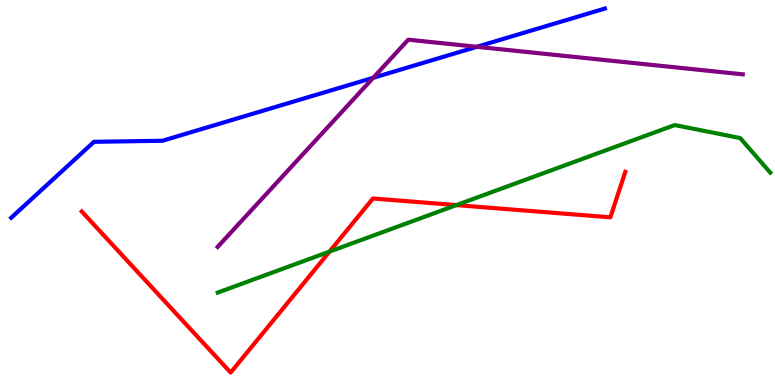[{'lines': ['blue', 'red'], 'intersections': []}, {'lines': ['green', 'red'], 'intersections': [{'x': 4.25, 'y': 3.46}, {'x': 5.89, 'y': 4.67}]}, {'lines': ['purple', 'red'], 'intersections': []}, {'lines': ['blue', 'green'], 'intersections': []}, {'lines': ['blue', 'purple'], 'intersections': [{'x': 4.82, 'y': 7.98}, {'x': 6.15, 'y': 8.78}]}, {'lines': ['green', 'purple'], 'intersections': []}]